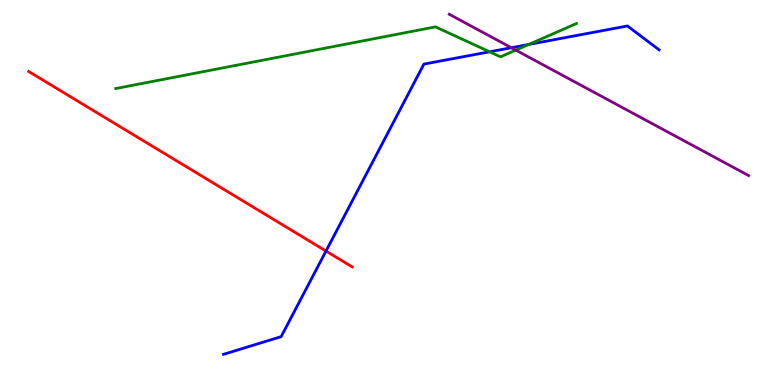[{'lines': ['blue', 'red'], 'intersections': [{'x': 4.21, 'y': 3.48}]}, {'lines': ['green', 'red'], 'intersections': []}, {'lines': ['purple', 'red'], 'intersections': []}, {'lines': ['blue', 'green'], 'intersections': [{'x': 6.32, 'y': 8.65}, {'x': 6.82, 'y': 8.85}]}, {'lines': ['blue', 'purple'], 'intersections': [{'x': 6.6, 'y': 8.76}]}, {'lines': ['green', 'purple'], 'intersections': [{'x': 6.66, 'y': 8.7}]}]